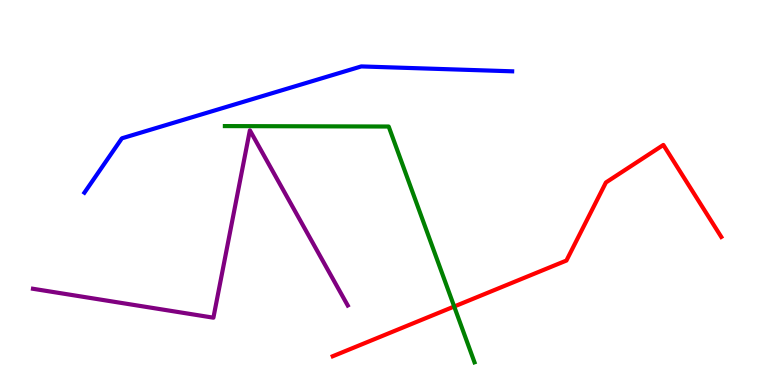[{'lines': ['blue', 'red'], 'intersections': []}, {'lines': ['green', 'red'], 'intersections': [{'x': 5.86, 'y': 2.04}]}, {'lines': ['purple', 'red'], 'intersections': []}, {'lines': ['blue', 'green'], 'intersections': []}, {'lines': ['blue', 'purple'], 'intersections': []}, {'lines': ['green', 'purple'], 'intersections': []}]